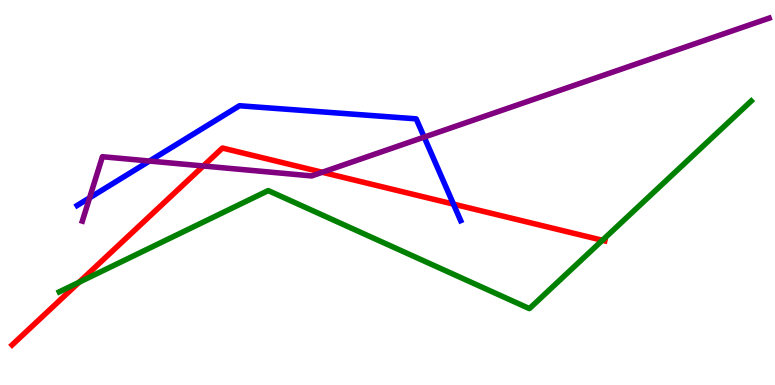[{'lines': ['blue', 'red'], 'intersections': [{'x': 5.85, 'y': 4.7}]}, {'lines': ['green', 'red'], 'intersections': [{'x': 1.02, 'y': 2.67}, {'x': 7.77, 'y': 3.76}]}, {'lines': ['purple', 'red'], 'intersections': [{'x': 2.62, 'y': 5.69}, {'x': 4.16, 'y': 5.53}]}, {'lines': ['blue', 'green'], 'intersections': []}, {'lines': ['blue', 'purple'], 'intersections': [{'x': 1.16, 'y': 4.86}, {'x': 1.93, 'y': 5.82}, {'x': 5.47, 'y': 6.44}]}, {'lines': ['green', 'purple'], 'intersections': []}]